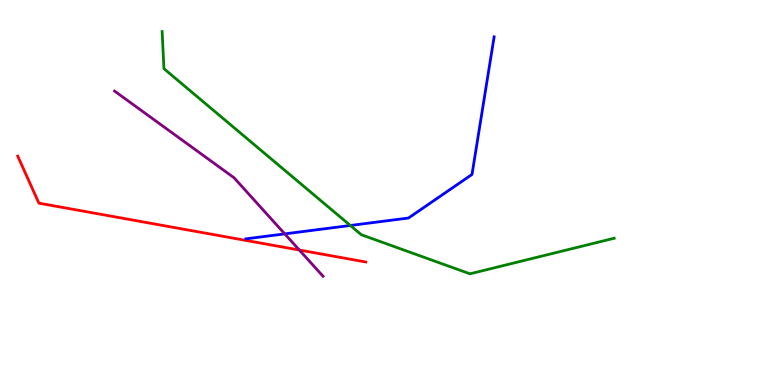[{'lines': ['blue', 'red'], 'intersections': []}, {'lines': ['green', 'red'], 'intersections': []}, {'lines': ['purple', 'red'], 'intersections': [{'x': 3.86, 'y': 3.51}]}, {'lines': ['blue', 'green'], 'intersections': [{'x': 4.52, 'y': 4.14}]}, {'lines': ['blue', 'purple'], 'intersections': [{'x': 3.67, 'y': 3.93}]}, {'lines': ['green', 'purple'], 'intersections': []}]